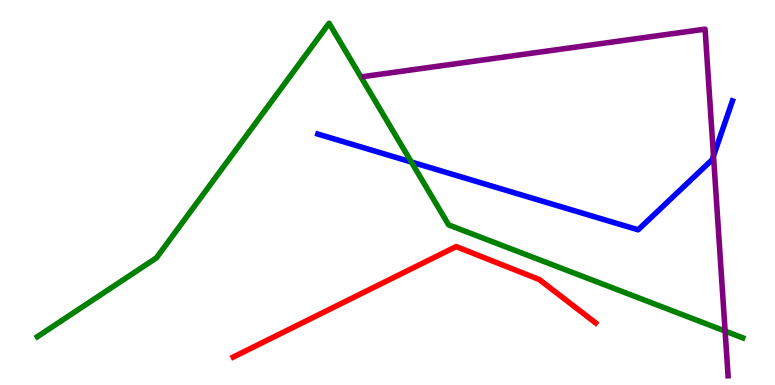[{'lines': ['blue', 'red'], 'intersections': []}, {'lines': ['green', 'red'], 'intersections': []}, {'lines': ['purple', 'red'], 'intersections': []}, {'lines': ['blue', 'green'], 'intersections': [{'x': 5.31, 'y': 5.79}]}, {'lines': ['blue', 'purple'], 'intersections': [{'x': 9.21, 'y': 5.95}]}, {'lines': ['green', 'purple'], 'intersections': [{'x': 9.36, 'y': 1.4}]}]